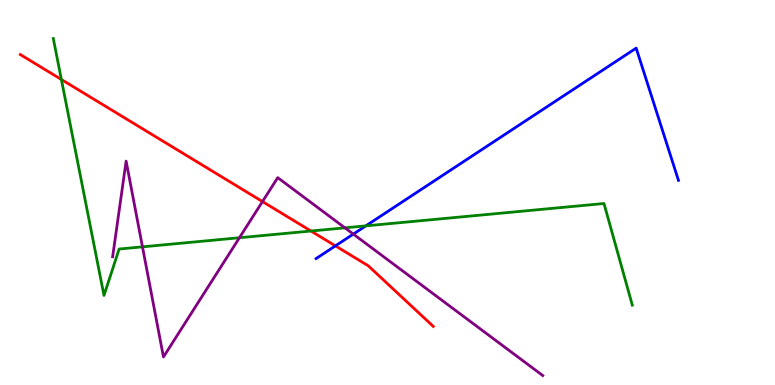[{'lines': ['blue', 'red'], 'intersections': [{'x': 4.33, 'y': 3.61}]}, {'lines': ['green', 'red'], 'intersections': [{'x': 0.792, 'y': 7.94}, {'x': 4.01, 'y': 4.0}]}, {'lines': ['purple', 'red'], 'intersections': [{'x': 3.39, 'y': 4.76}]}, {'lines': ['blue', 'green'], 'intersections': [{'x': 4.72, 'y': 4.13}]}, {'lines': ['blue', 'purple'], 'intersections': [{'x': 4.56, 'y': 3.92}]}, {'lines': ['green', 'purple'], 'intersections': [{'x': 1.84, 'y': 3.59}, {'x': 3.09, 'y': 3.82}, {'x': 4.45, 'y': 4.08}]}]